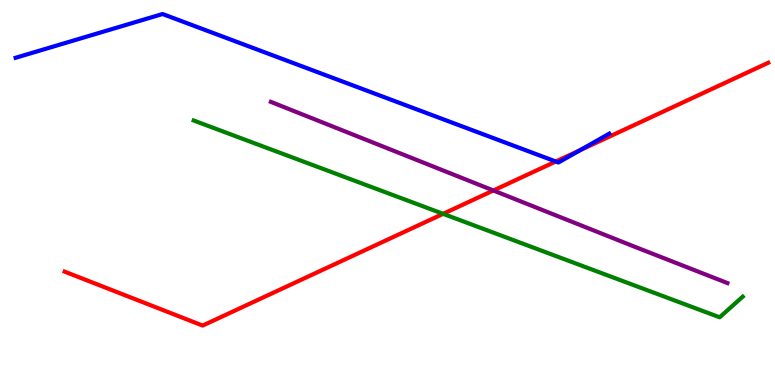[{'lines': ['blue', 'red'], 'intersections': [{'x': 7.17, 'y': 5.81}, {'x': 7.48, 'y': 6.1}]}, {'lines': ['green', 'red'], 'intersections': [{'x': 5.72, 'y': 4.45}]}, {'lines': ['purple', 'red'], 'intersections': [{'x': 6.37, 'y': 5.05}]}, {'lines': ['blue', 'green'], 'intersections': []}, {'lines': ['blue', 'purple'], 'intersections': []}, {'lines': ['green', 'purple'], 'intersections': []}]